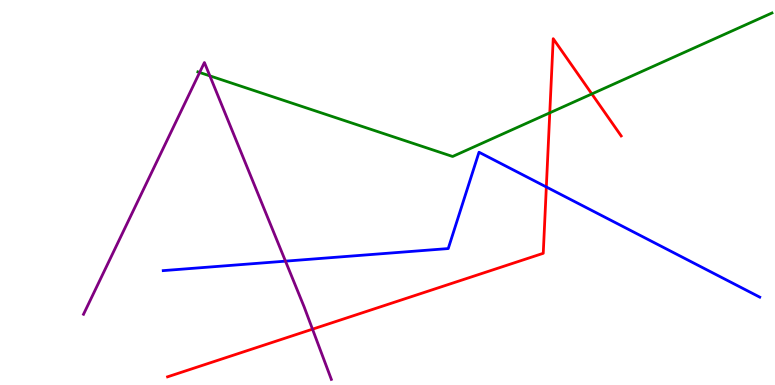[{'lines': ['blue', 'red'], 'intersections': [{'x': 7.05, 'y': 5.14}]}, {'lines': ['green', 'red'], 'intersections': [{'x': 7.09, 'y': 7.07}, {'x': 7.64, 'y': 7.56}]}, {'lines': ['purple', 'red'], 'intersections': [{'x': 4.03, 'y': 1.45}]}, {'lines': ['blue', 'green'], 'intersections': []}, {'lines': ['blue', 'purple'], 'intersections': [{'x': 3.68, 'y': 3.22}]}, {'lines': ['green', 'purple'], 'intersections': [{'x': 2.58, 'y': 8.12}, {'x': 2.71, 'y': 8.03}]}]